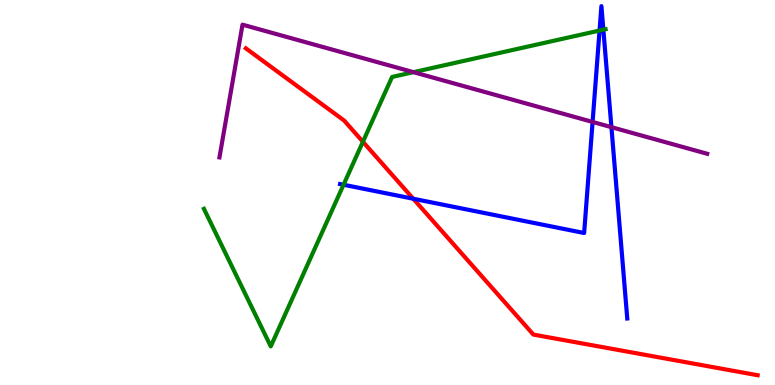[{'lines': ['blue', 'red'], 'intersections': [{'x': 5.33, 'y': 4.84}]}, {'lines': ['green', 'red'], 'intersections': [{'x': 4.68, 'y': 6.32}]}, {'lines': ['purple', 'red'], 'intersections': []}, {'lines': ['blue', 'green'], 'intersections': [{'x': 4.43, 'y': 5.2}, {'x': 7.74, 'y': 9.21}, {'x': 7.79, 'y': 9.23}]}, {'lines': ['blue', 'purple'], 'intersections': [{'x': 7.65, 'y': 6.83}, {'x': 7.89, 'y': 6.7}]}, {'lines': ['green', 'purple'], 'intersections': [{'x': 5.34, 'y': 8.13}]}]